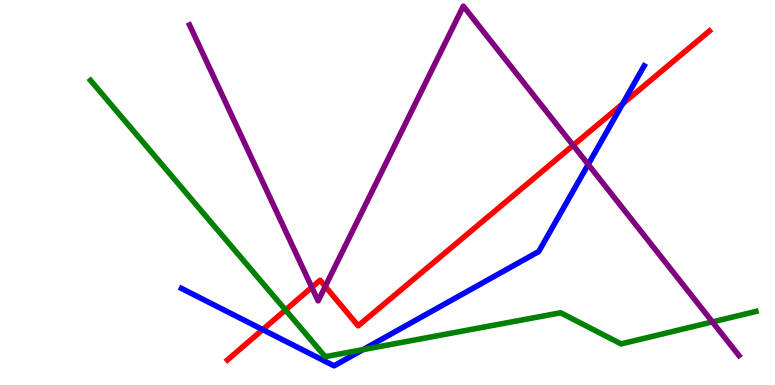[{'lines': ['blue', 'red'], 'intersections': [{'x': 3.39, 'y': 1.44}, {'x': 8.03, 'y': 7.3}]}, {'lines': ['green', 'red'], 'intersections': [{'x': 3.68, 'y': 1.95}]}, {'lines': ['purple', 'red'], 'intersections': [{'x': 4.02, 'y': 2.54}, {'x': 4.2, 'y': 2.56}, {'x': 7.4, 'y': 6.22}]}, {'lines': ['blue', 'green'], 'intersections': [{'x': 4.68, 'y': 0.919}]}, {'lines': ['blue', 'purple'], 'intersections': [{'x': 7.59, 'y': 5.73}]}, {'lines': ['green', 'purple'], 'intersections': [{'x': 9.19, 'y': 1.64}]}]